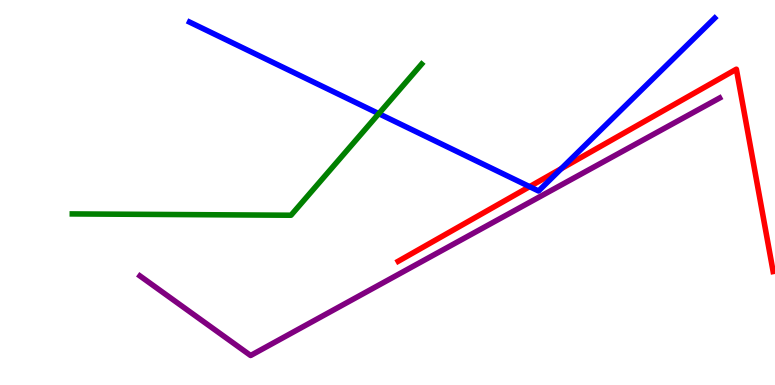[{'lines': ['blue', 'red'], 'intersections': [{'x': 6.83, 'y': 5.15}, {'x': 7.24, 'y': 5.62}]}, {'lines': ['green', 'red'], 'intersections': []}, {'lines': ['purple', 'red'], 'intersections': []}, {'lines': ['blue', 'green'], 'intersections': [{'x': 4.89, 'y': 7.05}]}, {'lines': ['blue', 'purple'], 'intersections': []}, {'lines': ['green', 'purple'], 'intersections': []}]